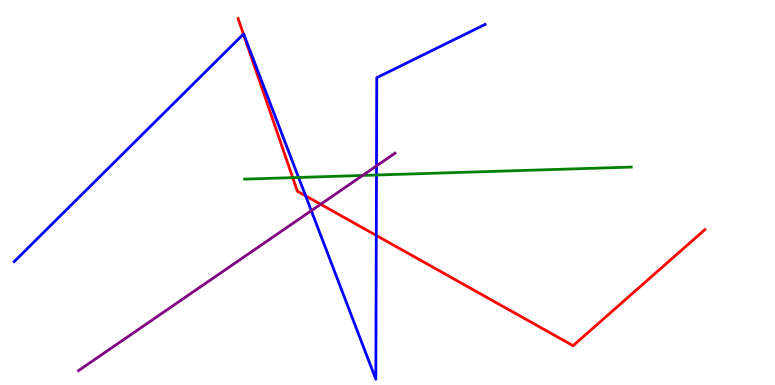[{'lines': ['blue', 'red'], 'intersections': [{'x': 3.14, 'y': 9.11}, {'x': 3.94, 'y': 4.91}, {'x': 4.86, 'y': 3.88}]}, {'lines': ['green', 'red'], 'intersections': [{'x': 3.78, 'y': 5.39}]}, {'lines': ['purple', 'red'], 'intersections': [{'x': 4.14, 'y': 4.69}]}, {'lines': ['blue', 'green'], 'intersections': [{'x': 3.85, 'y': 5.39}, {'x': 4.86, 'y': 5.45}]}, {'lines': ['blue', 'purple'], 'intersections': [{'x': 4.02, 'y': 4.53}, {'x': 4.86, 'y': 5.69}]}, {'lines': ['green', 'purple'], 'intersections': [{'x': 4.68, 'y': 5.44}]}]